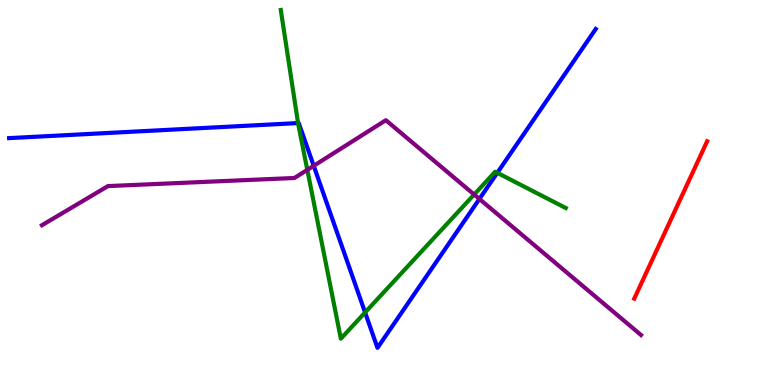[{'lines': ['blue', 'red'], 'intersections': []}, {'lines': ['green', 'red'], 'intersections': []}, {'lines': ['purple', 'red'], 'intersections': []}, {'lines': ['blue', 'green'], 'intersections': [{'x': 3.85, 'y': 6.8}, {'x': 4.71, 'y': 1.88}, {'x': 6.42, 'y': 5.51}]}, {'lines': ['blue', 'purple'], 'intersections': [{'x': 4.05, 'y': 5.69}, {'x': 6.19, 'y': 4.83}]}, {'lines': ['green', 'purple'], 'intersections': [{'x': 3.97, 'y': 5.59}, {'x': 6.12, 'y': 4.95}]}]